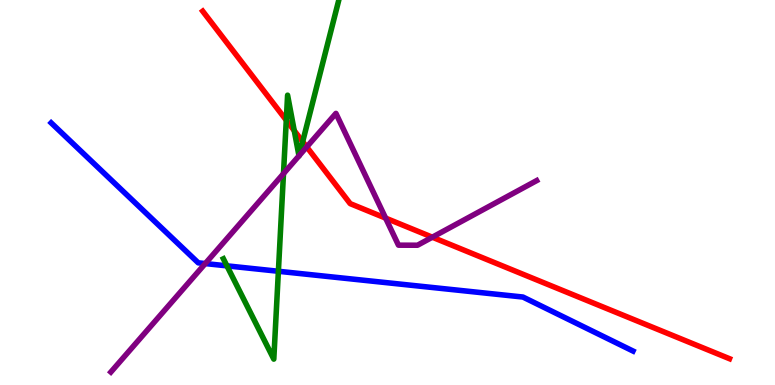[{'lines': ['blue', 'red'], 'intersections': []}, {'lines': ['green', 'red'], 'intersections': [{'x': 3.69, 'y': 6.88}, {'x': 3.8, 'y': 6.61}, {'x': 3.91, 'y': 6.32}]}, {'lines': ['purple', 'red'], 'intersections': [{'x': 3.96, 'y': 6.18}, {'x': 4.98, 'y': 4.33}, {'x': 5.58, 'y': 3.84}]}, {'lines': ['blue', 'green'], 'intersections': [{'x': 2.93, 'y': 3.09}, {'x': 3.59, 'y': 2.95}]}, {'lines': ['blue', 'purple'], 'intersections': [{'x': 2.65, 'y': 3.15}]}, {'lines': ['green', 'purple'], 'intersections': [{'x': 3.66, 'y': 5.49}, {'x': 3.86, 'y': 5.95}, {'x': 3.86, 'y': 5.95}]}]